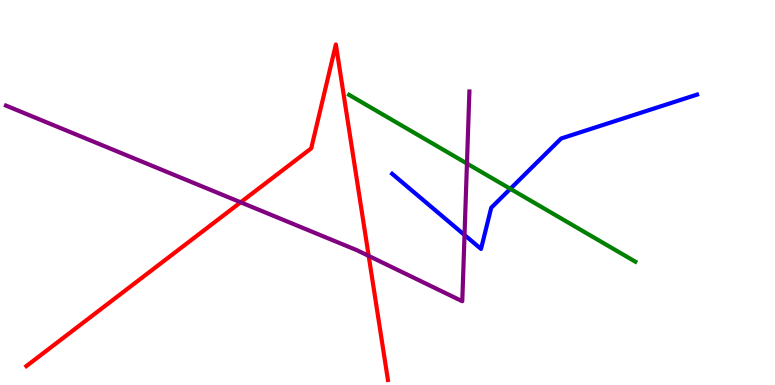[{'lines': ['blue', 'red'], 'intersections': []}, {'lines': ['green', 'red'], 'intersections': []}, {'lines': ['purple', 'red'], 'intersections': [{'x': 3.11, 'y': 4.75}, {'x': 4.76, 'y': 3.35}]}, {'lines': ['blue', 'green'], 'intersections': [{'x': 6.58, 'y': 5.1}]}, {'lines': ['blue', 'purple'], 'intersections': [{'x': 5.99, 'y': 3.9}]}, {'lines': ['green', 'purple'], 'intersections': [{'x': 6.03, 'y': 5.75}]}]